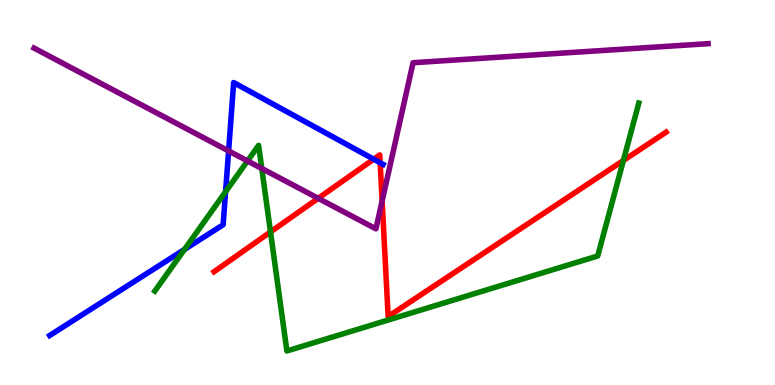[{'lines': ['blue', 'red'], 'intersections': [{'x': 4.82, 'y': 5.86}, {'x': 4.91, 'y': 5.77}]}, {'lines': ['green', 'red'], 'intersections': [{'x': 3.49, 'y': 3.98}, {'x': 8.04, 'y': 5.83}]}, {'lines': ['purple', 'red'], 'intersections': [{'x': 4.11, 'y': 4.85}, {'x': 4.93, 'y': 4.78}]}, {'lines': ['blue', 'green'], 'intersections': [{'x': 2.38, 'y': 3.52}, {'x': 2.91, 'y': 5.02}]}, {'lines': ['blue', 'purple'], 'intersections': [{'x': 2.95, 'y': 6.08}]}, {'lines': ['green', 'purple'], 'intersections': [{'x': 3.19, 'y': 5.82}, {'x': 3.38, 'y': 5.62}]}]